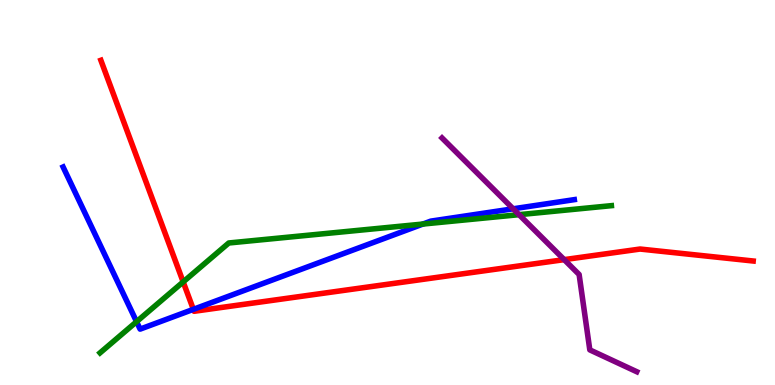[{'lines': ['blue', 'red'], 'intersections': [{'x': 2.49, 'y': 1.97}]}, {'lines': ['green', 'red'], 'intersections': [{'x': 2.36, 'y': 2.68}]}, {'lines': ['purple', 'red'], 'intersections': [{'x': 7.28, 'y': 3.26}]}, {'lines': ['blue', 'green'], 'intersections': [{'x': 1.76, 'y': 1.64}, {'x': 5.46, 'y': 4.18}]}, {'lines': ['blue', 'purple'], 'intersections': [{'x': 6.62, 'y': 4.58}]}, {'lines': ['green', 'purple'], 'intersections': [{'x': 6.7, 'y': 4.42}]}]